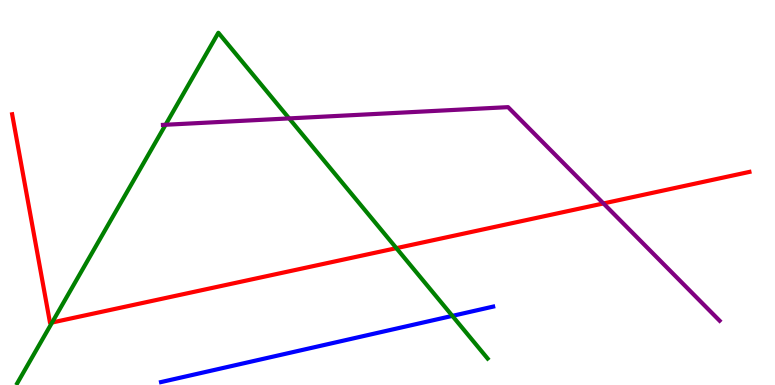[{'lines': ['blue', 'red'], 'intersections': []}, {'lines': ['green', 'red'], 'intersections': [{'x': 0.672, 'y': 1.62}, {'x': 5.11, 'y': 3.55}]}, {'lines': ['purple', 'red'], 'intersections': [{'x': 7.79, 'y': 4.72}]}, {'lines': ['blue', 'green'], 'intersections': [{'x': 5.84, 'y': 1.8}]}, {'lines': ['blue', 'purple'], 'intersections': []}, {'lines': ['green', 'purple'], 'intersections': [{'x': 2.14, 'y': 6.76}, {'x': 3.73, 'y': 6.92}]}]